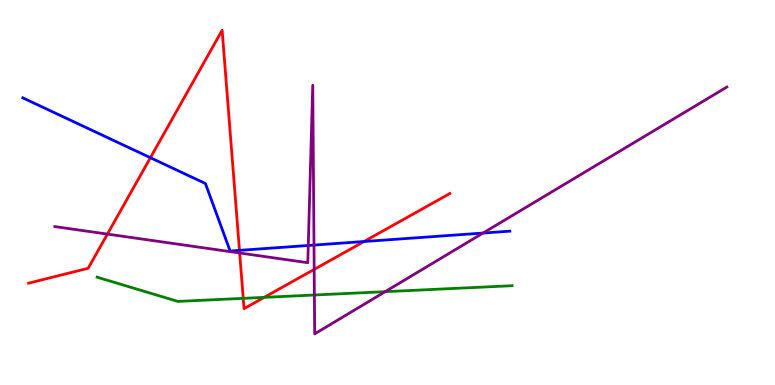[{'lines': ['blue', 'red'], 'intersections': [{'x': 1.94, 'y': 5.9}, {'x': 3.09, 'y': 3.5}, {'x': 4.7, 'y': 3.73}]}, {'lines': ['green', 'red'], 'intersections': [{'x': 3.14, 'y': 2.25}, {'x': 3.41, 'y': 2.28}]}, {'lines': ['purple', 'red'], 'intersections': [{'x': 1.39, 'y': 3.92}, {'x': 3.09, 'y': 3.43}, {'x': 4.05, 'y': 3.0}]}, {'lines': ['blue', 'green'], 'intersections': []}, {'lines': ['blue', 'purple'], 'intersections': [{'x': 3.98, 'y': 3.62}, {'x': 4.05, 'y': 3.63}, {'x': 6.23, 'y': 3.95}]}, {'lines': ['green', 'purple'], 'intersections': [{'x': 4.06, 'y': 2.34}, {'x': 4.97, 'y': 2.42}]}]